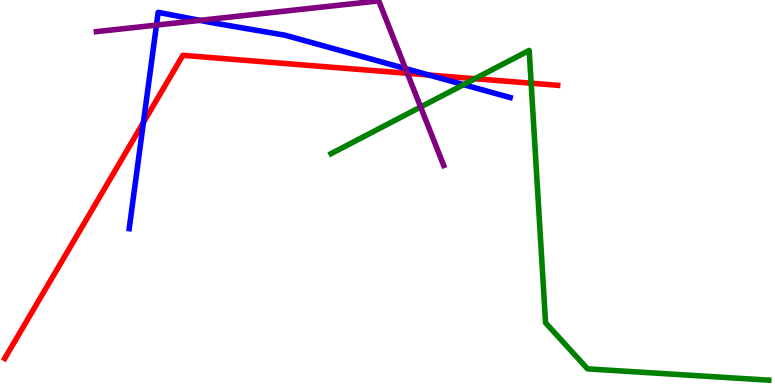[{'lines': ['blue', 'red'], 'intersections': [{'x': 1.85, 'y': 6.82}, {'x': 5.53, 'y': 8.05}]}, {'lines': ['green', 'red'], 'intersections': [{'x': 6.13, 'y': 7.96}, {'x': 6.85, 'y': 7.84}]}, {'lines': ['purple', 'red'], 'intersections': [{'x': 5.26, 'y': 8.1}]}, {'lines': ['blue', 'green'], 'intersections': [{'x': 5.98, 'y': 7.8}]}, {'lines': ['blue', 'purple'], 'intersections': [{'x': 2.02, 'y': 9.35}, {'x': 2.58, 'y': 9.47}, {'x': 5.23, 'y': 8.22}]}, {'lines': ['green', 'purple'], 'intersections': [{'x': 5.43, 'y': 7.22}]}]